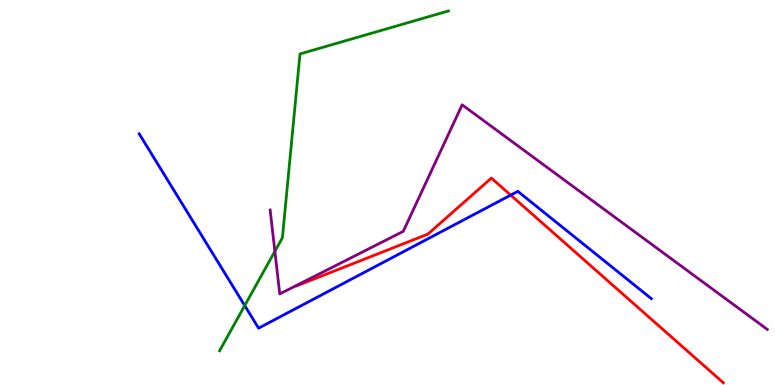[{'lines': ['blue', 'red'], 'intersections': [{'x': 6.59, 'y': 4.93}]}, {'lines': ['green', 'red'], 'intersections': []}, {'lines': ['purple', 'red'], 'intersections': []}, {'lines': ['blue', 'green'], 'intersections': [{'x': 3.16, 'y': 2.06}]}, {'lines': ['blue', 'purple'], 'intersections': []}, {'lines': ['green', 'purple'], 'intersections': [{'x': 3.55, 'y': 3.47}]}]